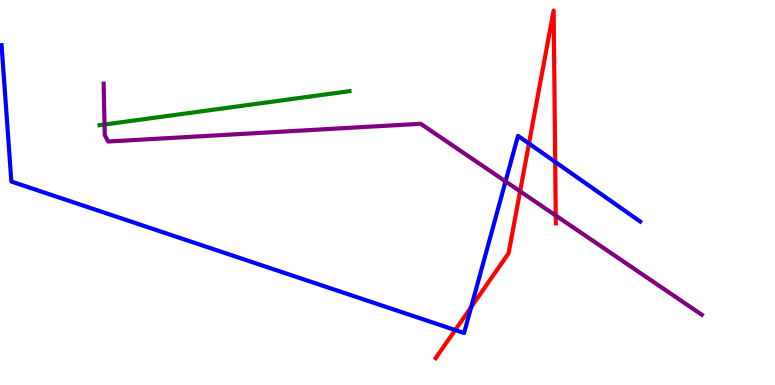[{'lines': ['blue', 'red'], 'intersections': [{'x': 5.87, 'y': 1.43}, {'x': 6.08, 'y': 2.02}, {'x': 6.83, 'y': 6.27}, {'x': 7.16, 'y': 5.79}]}, {'lines': ['green', 'red'], 'intersections': []}, {'lines': ['purple', 'red'], 'intersections': [{'x': 6.71, 'y': 5.03}, {'x': 7.17, 'y': 4.4}]}, {'lines': ['blue', 'green'], 'intersections': []}, {'lines': ['blue', 'purple'], 'intersections': [{'x': 6.52, 'y': 5.29}]}, {'lines': ['green', 'purple'], 'intersections': [{'x': 1.35, 'y': 6.77}]}]